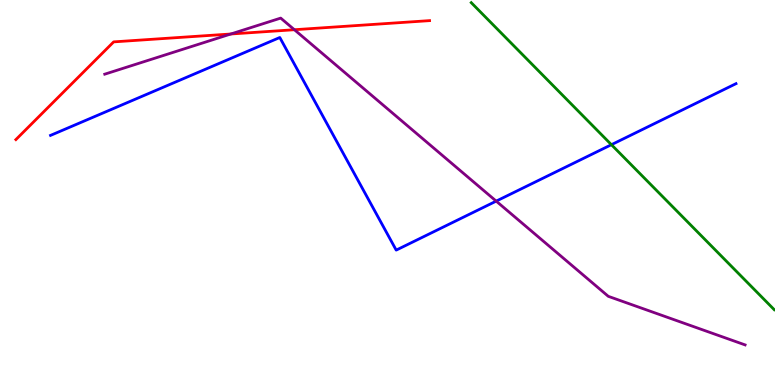[{'lines': ['blue', 'red'], 'intersections': []}, {'lines': ['green', 'red'], 'intersections': []}, {'lines': ['purple', 'red'], 'intersections': [{'x': 2.98, 'y': 9.12}, {'x': 3.8, 'y': 9.23}]}, {'lines': ['blue', 'green'], 'intersections': [{'x': 7.89, 'y': 6.24}]}, {'lines': ['blue', 'purple'], 'intersections': [{'x': 6.4, 'y': 4.78}]}, {'lines': ['green', 'purple'], 'intersections': []}]